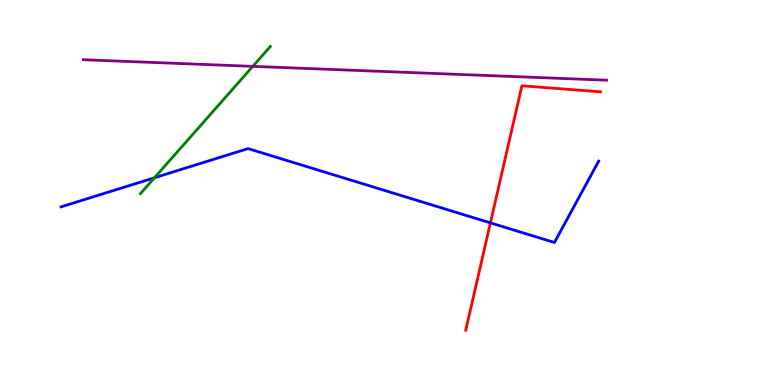[{'lines': ['blue', 'red'], 'intersections': [{'x': 6.33, 'y': 4.21}]}, {'lines': ['green', 'red'], 'intersections': []}, {'lines': ['purple', 'red'], 'intersections': []}, {'lines': ['blue', 'green'], 'intersections': [{'x': 1.99, 'y': 5.38}]}, {'lines': ['blue', 'purple'], 'intersections': []}, {'lines': ['green', 'purple'], 'intersections': [{'x': 3.26, 'y': 8.28}]}]